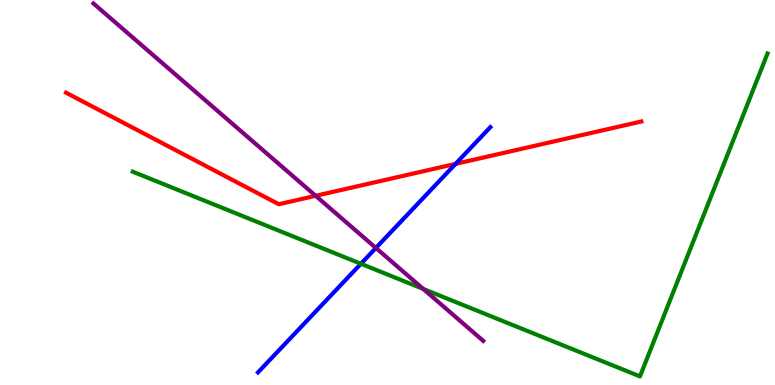[{'lines': ['blue', 'red'], 'intersections': [{'x': 5.88, 'y': 5.74}]}, {'lines': ['green', 'red'], 'intersections': []}, {'lines': ['purple', 'red'], 'intersections': [{'x': 4.07, 'y': 4.91}]}, {'lines': ['blue', 'green'], 'intersections': [{'x': 4.66, 'y': 3.15}]}, {'lines': ['blue', 'purple'], 'intersections': [{'x': 4.85, 'y': 3.56}]}, {'lines': ['green', 'purple'], 'intersections': [{'x': 5.46, 'y': 2.5}]}]